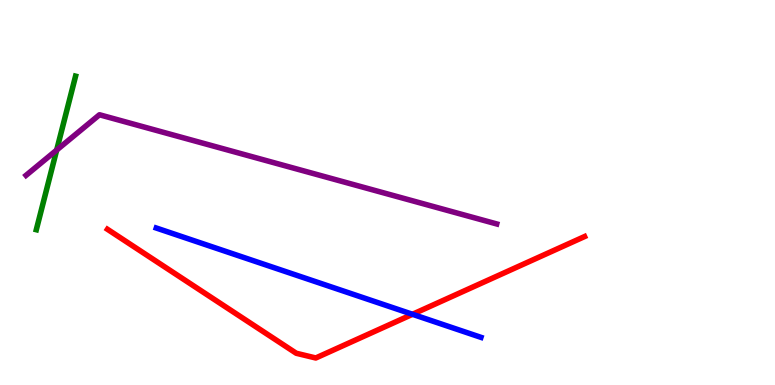[{'lines': ['blue', 'red'], 'intersections': [{'x': 5.32, 'y': 1.84}]}, {'lines': ['green', 'red'], 'intersections': []}, {'lines': ['purple', 'red'], 'intersections': []}, {'lines': ['blue', 'green'], 'intersections': []}, {'lines': ['blue', 'purple'], 'intersections': []}, {'lines': ['green', 'purple'], 'intersections': [{'x': 0.731, 'y': 6.1}]}]